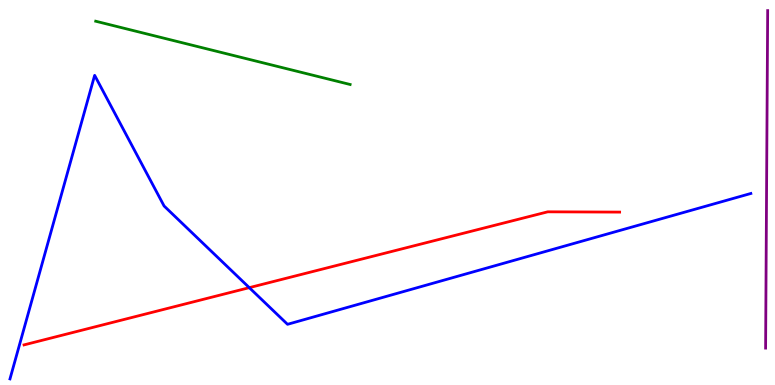[{'lines': ['blue', 'red'], 'intersections': [{'x': 3.22, 'y': 2.53}]}, {'lines': ['green', 'red'], 'intersections': []}, {'lines': ['purple', 'red'], 'intersections': []}, {'lines': ['blue', 'green'], 'intersections': []}, {'lines': ['blue', 'purple'], 'intersections': []}, {'lines': ['green', 'purple'], 'intersections': []}]